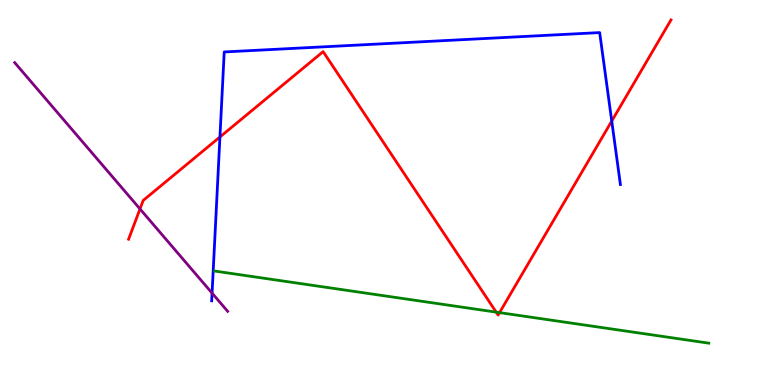[{'lines': ['blue', 'red'], 'intersections': [{'x': 2.84, 'y': 6.44}, {'x': 7.89, 'y': 6.86}]}, {'lines': ['green', 'red'], 'intersections': [{'x': 6.4, 'y': 1.89}, {'x': 6.45, 'y': 1.88}]}, {'lines': ['purple', 'red'], 'intersections': [{'x': 1.81, 'y': 4.57}]}, {'lines': ['blue', 'green'], 'intersections': []}, {'lines': ['blue', 'purple'], 'intersections': [{'x': 2.74, 'y': 2.39}]}, {'lines': ['green', 'purple'], 'intersections': []}]